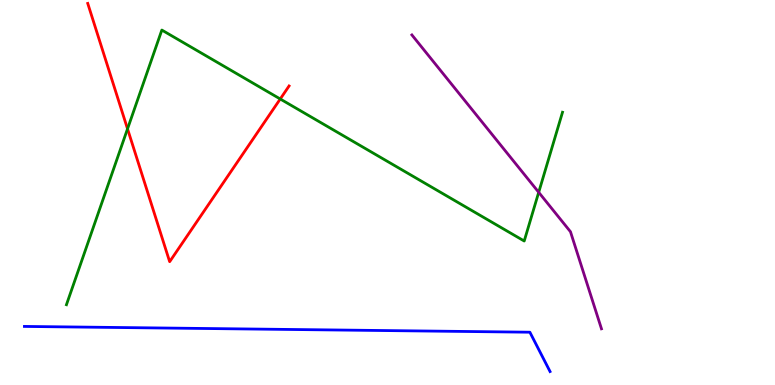[{'lines': ['blue', 'red'], 'intersections': []}, {'lines': ['green', 'red'], 'intersections': [{'x': 1.65, 'y': 6.65}, {'x': 3.62, 'y': 7.43}]}, {'lines': ['purple', 'red'], 'intersections': []}, {'lines': ['blue', 'green'], 'intersections': []}, {'lines': ['blue', 'purple'], 'intersections': []}, {'lines': ['green', 'purple'], 'intersections': [{'x': 6.95, 'y': 5.01}]}]